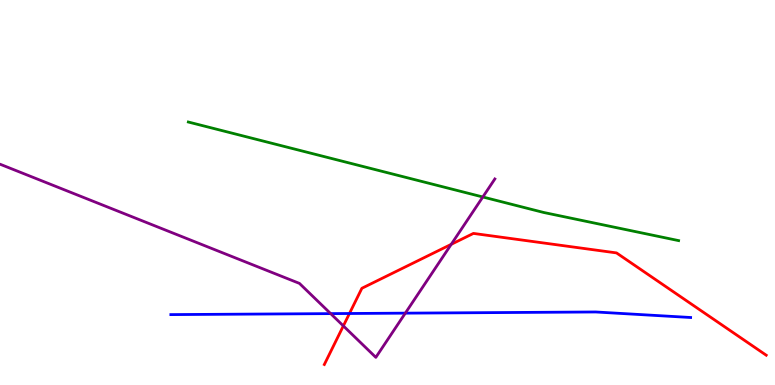[{'lines': ['blue', 'red'], 'intersections': [{'x': 4.51, 'y': 1.86}]}, {'lines': ['green', 'red'], 'intersections': []}, {'lines': ['purple', 'red'], 'intersections': [{'x': 4.43, 'y': 1.53}, {'x': 5.82, 'y': 3.65}]}, {'lines': ['blue', 'green'], 'intersections': []}, {'lines': ['blue', 'purple'], 'intersections': [{'x': 4.27, 'y': 1.85}, {'x': 5.23, 'y': 1.87}]}, {'lines': ['green', 'purple'], 'intersections': [{'x': 6.23, 'y': 4.88}]}]